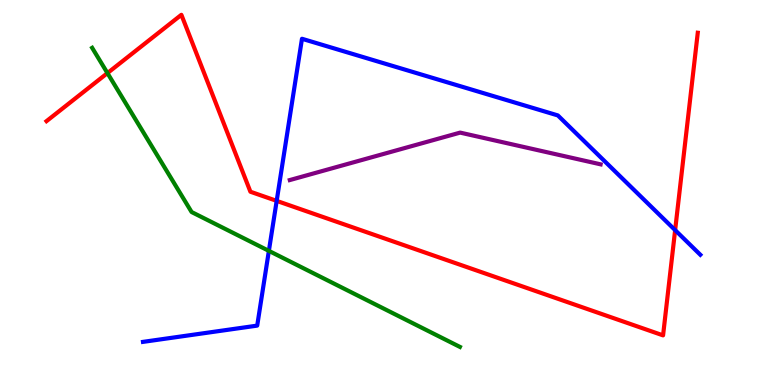[{'lines': ['blue', 'red'], 'intersections': [{'x': 3.57, 'y': 4.78}, {'x': 8.71, 'y': 4.02}]}, {'lines': ['green', 'red'], 'intersections': [{'x': 1.39, 'y': 8.1}]}, {'lines': ['purple', 'red'], 'intersections': []}, {'lines': ['blue', 'green'], 'intersections': [{'x': 3.47, 'y': 3.48}]}, {'lines': ['blue', 'purple'], 'intersections': []}, {'lines': ['green', 'purple'], 'intersections': []}]